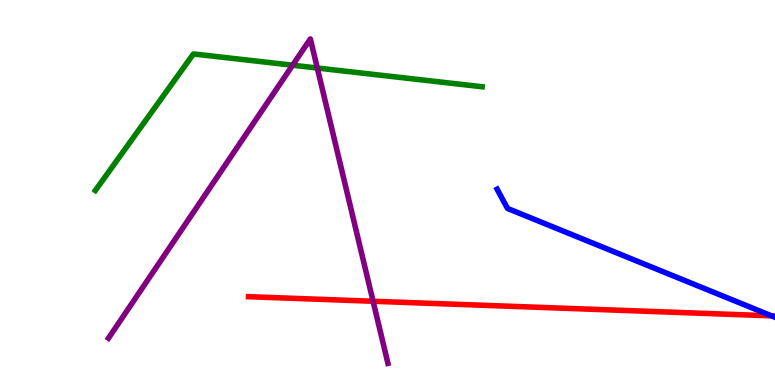[{'lines': ['blue', 'red'], 'intersections': [{'x': 9.96, 'y': 1.8}]}, {'lines': ['green', 'red'], 'intersections': []}, {'lines': ['purple', 'red'], 'intersections': [{'x': 4.81, 'y': 2.18}]}, {'lines': ['blue', 'green'], 'intersections': []}, {'lines': ['blue', 'purple'], 'intersections': []}, {'lines': ['green', 'purple'], 'intersections': [{'x': 3.78, 'y': 8.31}, {'x': 4.09, 'y': 8.23}]}]